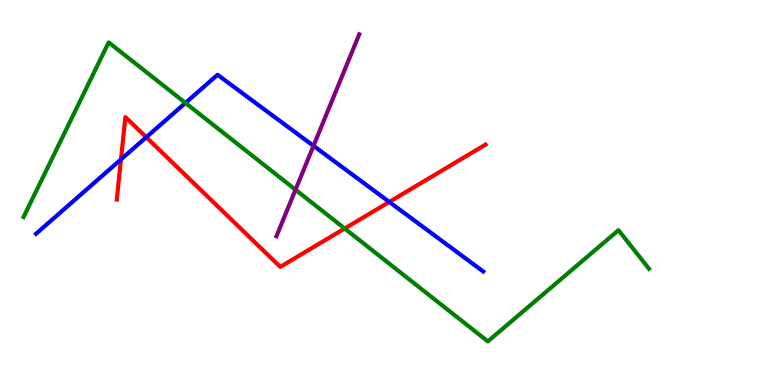[{'lines': ['blue', 'red'], 'intersections': [{'x': 1.56, 'y': 5.86}, {'x': 1.89, 'y': 6.44}, {'x': 5.02, 'y': 4.75}]}, {'lines': ['green', 'red'], 'intersections': [{'x': 4.45, 'y': 4.06}]}, {'lines': ['purple', 'red'], 'intersections': []}, {'lines': ['blue', 'green'], 'intersections': [{'x': 2.39, 'y': 7.33}]}, {'lines': ['blue', 'purple'], 'intersections': [{'x': 4.05, 'y': 6.21}]}, {'lines': ['green', 'purple'], 'intersections': [{'x': 3.81, 'y': 5.07}]}]